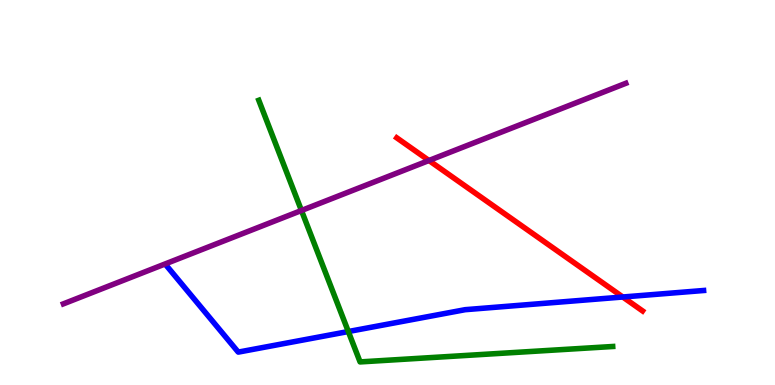[{'lines': ['blue', 'red'], 'intersections': [{'x': 8.04, 'y': 2.29}]}, {'lines': ['green', 'red'], 'intersections': []}, {'lines': ['purple', 'red'], 'intersections': [{'x': 5.53, 'y': 5.83}]}, {'lines': ['blue', 'green'], 'intersections': [{'x': 4.49, 'y': 1.39}]}, {'lines': ['blue', 'purple'], 'intersections': []}, {'lines': ['green', 'purple'], 'intersections': [{'x': 3.89, 'y': 4.53}]}]